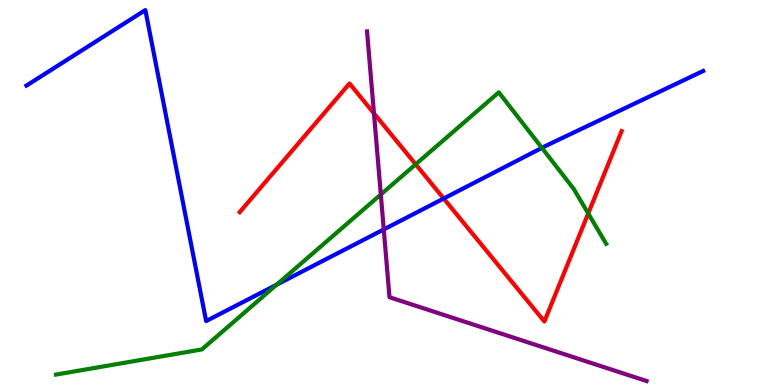[{'lines': ['blue', 'red'], 'intersections': [{'x': 5.73, 'y': 4.84}]}, {'lines': ['green', 'red'], 'intersections': [{'x': 5.36, 'y': 5.73}, {'x': 7.59, 'y': 4.46}]}, {'lines': ['purple', 'red'], 'intersections': [{'x': 4.83, 'y': 7.06}]}, {'lines': ['blue', 'green'], 'intersections': [{'x': 3.57, 'y': 2.6}, {'x': 6.99, 'y': 6.16}]}, {'lines': ['blue', 'purple'], 'intersections': [{'x': 4.95, 'y': 4.04}]}, {'lines': ['green', 'purple'], 'intersections': [{'x': 4.91, 'y': 4.95}]}]